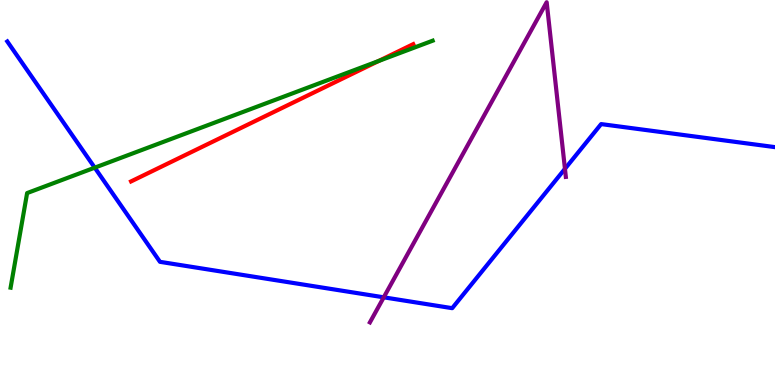[{'lines': ['blue', 'red'], 'intersections': []}, {'lines': ['green', 'red'], 'intersections': [{'x': 4.88, 'y': 8.41}]}, {'lines': ['purple', 'red'], 'intersections': []}, {'lines': ['blue', 'green'], 'intersections': [{'x': 1.22, 'y': 5.65}]}, {'lines': ['blue', 'purple'], 'intersections': [{'x': 4.95, 'y': 2.28}, {'x': 7.29, 'y': 5.62}]}, {'lines': ['green', 'purple'], 'intersections': []}]